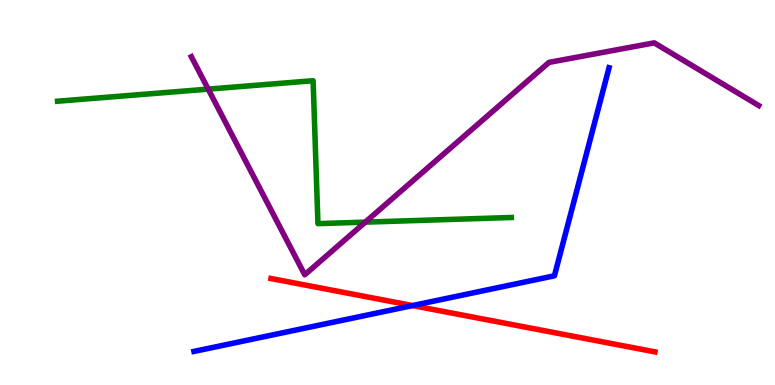[{'lines': ['blue', 'red'], 'intersections': [{'x': 5.32, 'y': 2.06}]}, {'lines': ['green', 'red'], 'intersections': []}, {'lines': ['purple', 'red'], 'intersections': []}, {'lines': ['blue', 'green'], 'intersections': []}, {'lines': ['blue', 'purple'], 'intersections': []}, {'lines': ['green', 'purple'], 'intersections': [{'x': 2.69, 'y': 7.69}, {'x': 4.71, 'y': 4.23}]}]